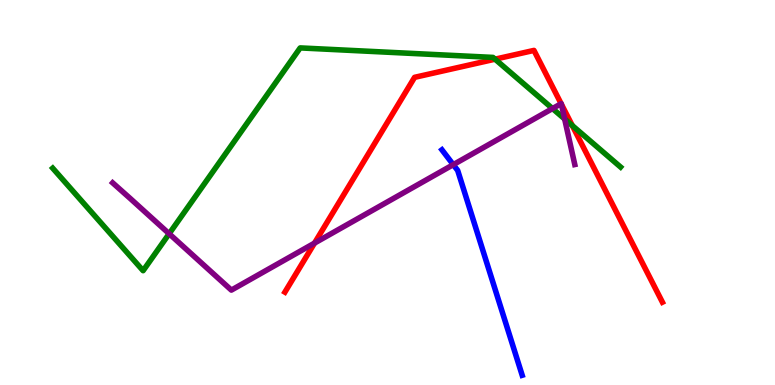[{'lines': ['blue', 'red'], 'intersections': []}, {'lines': ['green', 'red'], 'intersections': [{'x': 6.39, 'y': 8.46}, {'x': 7.38, 'y': 6.74}]}, {'lines': ['purple', 'red'], 'intersections': [{'x': 4.06, 'y': 3.69}, {'x': 7.24, 'y': 7.31}, {'x': 7.24, 'y': 7.3}]}, {'lines': ['blue', 'green'], 'intersections': []}, {'lines': ['blue', 'purple'], 'intersections': [{'x': 5.85, 'y': 5.72}]}, {'lines': ['green', 'purple'], 'intersections': [{'x': 2.18, 'y': 3.93}, {'x': 7.13, 'y': 7.18}, {'x': 7.29, 'y': 6.91}]}]